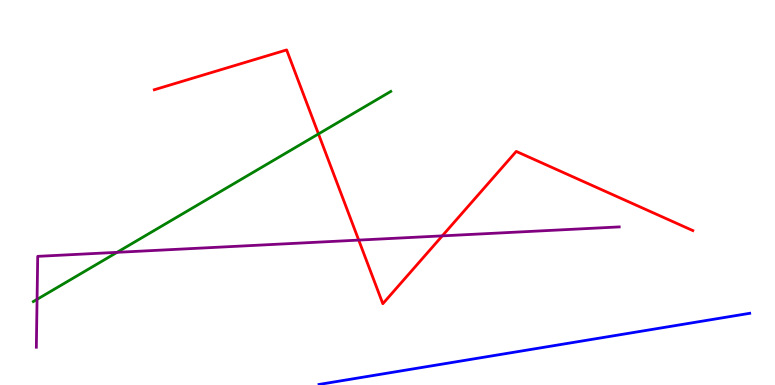[{'lines': ['blue', 'red'], 'intersections': []}, {'lines': ['green', 'red'], 'intersections': [{'x': 4.11, 'y': 6.52}]}, {'lines': ['purple', 'red'], 'intersections': [{'x': 4.63, 'y': 3.76}, {'x': 5.71, 'y': 3.87}]}, {'lines': ['blue', 'green'], 'intersections': []}, {'lines': ['blue', 'purple'], 'intersections': []}, {'lines': ['green', 'purple'], 'intersections': [{'x': 0.478, 'y': 2.22}, {'x': 1.51, 'y': 3.45}]}]